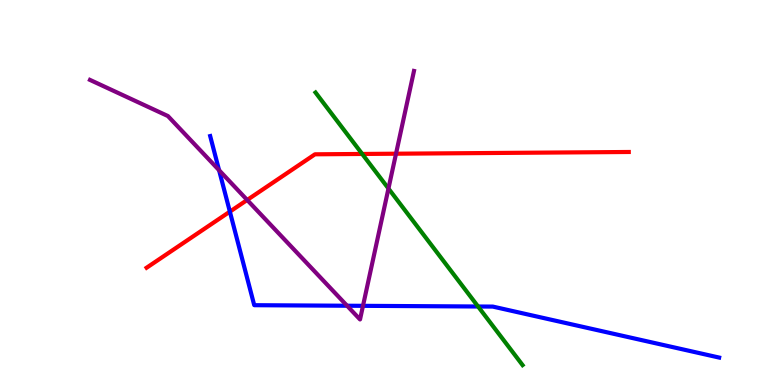[{'lines': ['blue', 'red'], 'intersections': [{'x': 2.97, 'y': 4.5}]}, {'lines': ['green', 'red'], 'intersections': [{'x': 4.67, 'y': 6.0}]}, {'lines': ['purple', 'red'], 'intersections': [{'x': 3.19, 'y': 4.81}, {'x': 5.11, 'y': 6.01}]}, {'lines': ['blue', 'green'], 'intersections': [{'x': 6.17, 'y': 2.04}]}, {'lines': ['blue', 'purple'], 'intersections': [{'x': 2.83, 'y': 5.58}, {'x': 4.48, 'y': 2.06}, {'x': 4.68, 'y': 2.06}]}, {'lines': ['green', 'purple'], 'intersections': [{'x': 5.01, 'y': 5.1}]}]